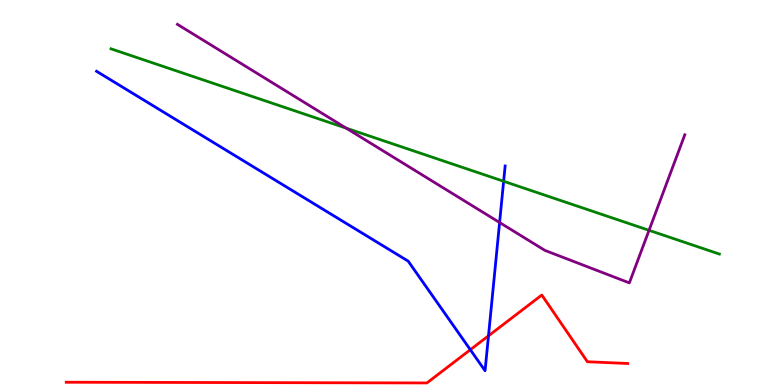[{'lines': ['blue', 'red'], 'intersections': [{'x': 6.07, 'y': 0.916}, {'x': 6.3, 'y': 1.28}]}, {'lines': ['green', 'red'], 'intersections': []}, {'lines': ['purple', 'red'], 'intersections': []}, {'lines': ['blue', 'green'], 'intersections': [{'x': 6.5, 'y': 5.29}]}, {'lines': ['blue', 'purple'], 'intersections': [{'x': 6.45, 'y': 4.22}]}, {'lines': ['green', 'purple'], 'intersections': [{'x': 4.47, 'y': 6.67}, {'x': 8.37, 'y': 4.02}]}]